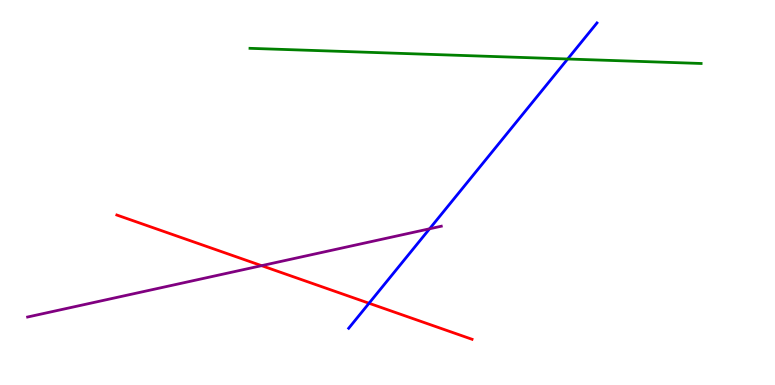[{'lines': ['blue', 'red'], 'intersections': [{'x': 4.76, 'y': 2.12}]}, {'lines': ['green', 'red'], 'intersections': []}, {'lines': ['purple', 'red'], 'intersections': [{'x': 3.38, 'y': 3.1}]}, {'lines': ['blue', 'green'], 'intersections': [{'x': 7.32, 'y': 8.47}]}, {'lines': ['blue', 'purple'], 'intersections': [{'x': 5.54, 'y': 4.06}]}, {'lines': ['green', 'purple'], 'intersections': []}]